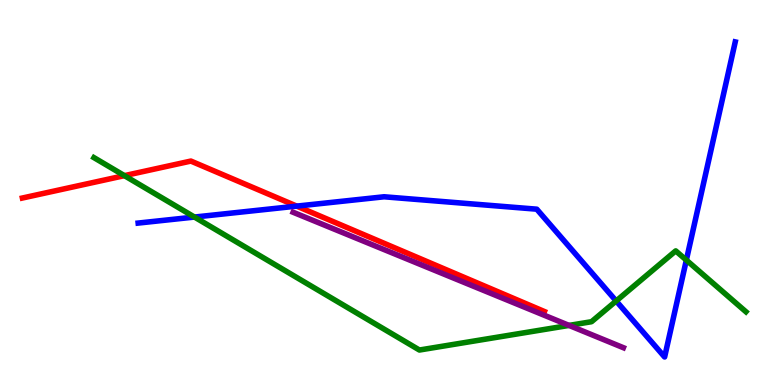[{'lines': ['blue', 'red'], 'intersections': [{'x': 3.83, 'y': 4.65}]}, {'lines': ['green', 'red'], 'intersections': [{'x': 1.61, 'y': 5.44}]}, {'lines': ['purple', 'red'], 'intersections': []}, {'lines': ['blue', 'green'], 'intersections': [{'x': 2.51, 'y': 4.36}, {'x': 7.95, 'y': 2.18}, {'x': 8.86, 'y': 3.24}]}, {'lines': ['blue', 'purple'], 'intersections': []}, {'lines': ['green', 'purple'], 'intersections': [{'x': 7.34, 'y': 1.55}]}]